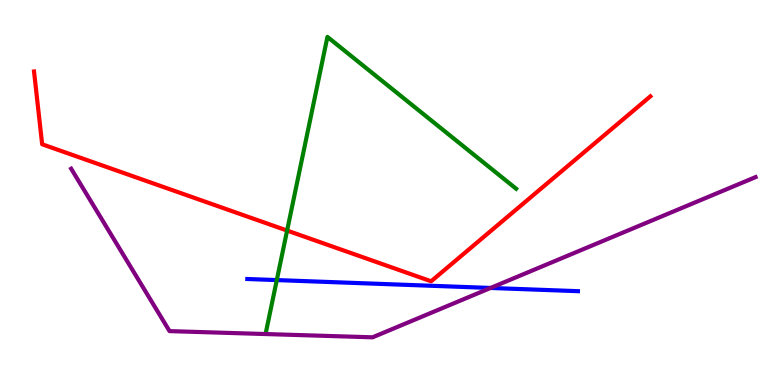[{'lines': ['blue', 'red'], 'intersections': []}, {'lines': ['green', 'red'], 'intersections': [{'x': 3.7, 'y': 4.01}]}, {'lines': ['purple', 'red'], 'intersections': []}, {'lines': ['blue', 'green'], 'intersections': [{'x': 3.57, 'y': 2.73}]}, {'lines': ['blue', 'purple'], 'intersections': [{'x': 6.33, 'y': 2.52}]}, {'lines': ['green', 'purple'], 'intersections': []}]